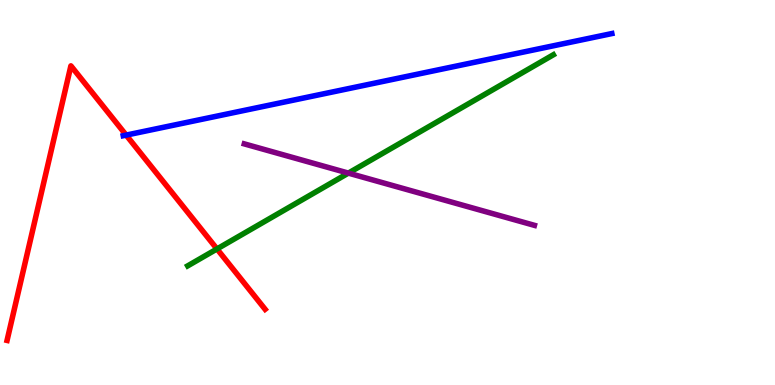[{'lines': ['blue', 'red'], 'intersections': [{'x': 1.63, 'y': 6.49}]}, {'lines': ['green', 'red'], 'intersections': [{'x': 2.8, 'y': 3.53}]}, {'lines': ['purple', 'red'], 'intersections': []}, {'lines': ['blue', 'green'], 'intersections': []}, {'lines': ['blue', 'purple'], 'intersections': []}, {'lines': ['green', 'purple'], 'intersections': [{'x': 4.5, 'y': 5.5}]}]